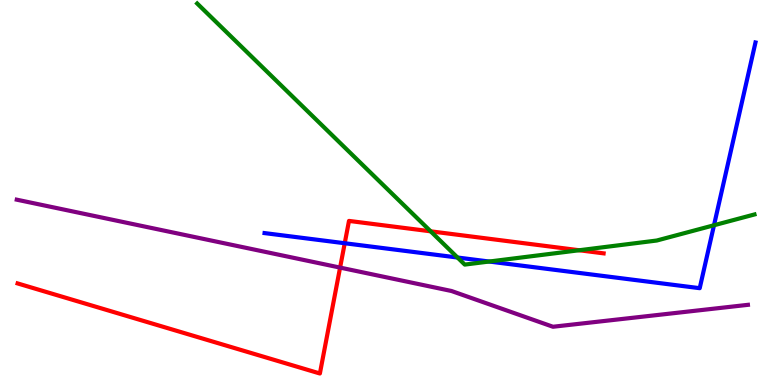[{'lines': ['blue', 'red'], 'intersections': [{'x': 4.45, 'y': 3.68}]}, {'lines': ['green', 'red'], 'intersections': [{'x': 5.56, 'y': 3.99}, {'x': 7.47, 'y': 3.5}]}, {'lines': ['purple', 'red'], 'intersections': [{'x': 4.39, 'y': 3.05}]}, {'lines': ['blue', 'green'], 'intersections': [{'x': 5.9, 'y': 3.31}, {'x': 6.31, 'y': 3.21}, {'x': 9.21, 'y': 4.15}]}, {'lines': ['blue', 'purple'], 'intersections': []}, {'lines': ['green', 'purple'], 'intersections': []}]